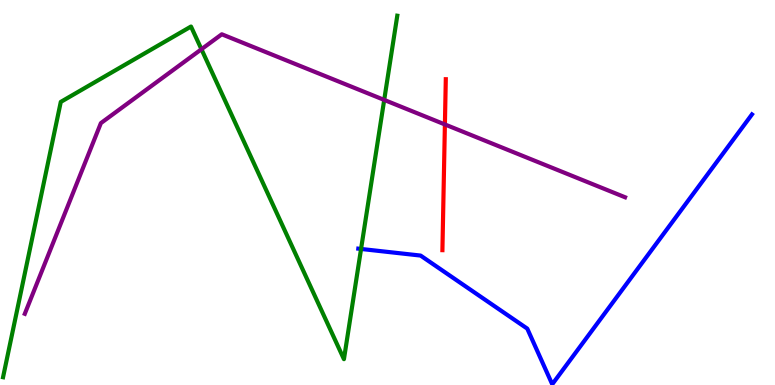[{'lines': ['blue', 'red'], 'intersections': []}, {'lines': ['green', 'red'], 'intersections': []}, {'lines': ['purple', 'red'], 'intersections': [{'x': 5.74, 'y': 6.77}]}, {'lines': ['blue', 'green'], 'intersections': [{'x': 4.66, 'y': 3.53}]}, {'lines': ['blue', 'purple'], 'intersections': []}, {'lines': ['green', 'purple'], 'intersections': [{'x': 2.6, 'y': 8.72}, {'x': 4.96, 'y': 7.4}]}]